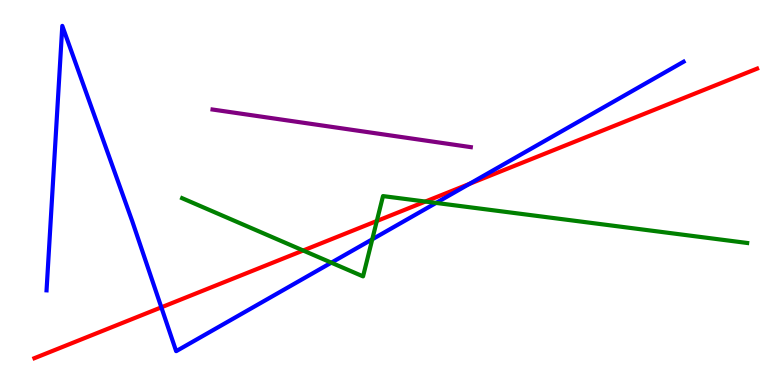[{'lines': ['blue', 'red'], 'intersections': [{'x': 2.08, 'y': 2.02}, {'x': 6.06, 'y': 5.22}]}, {'lines': ['green', 'red'], 'intersections': [{'x': 3.91, 'y': 3.49}, {'x': 4.86, 'y': 4.26}, {'x': 5.49, 'y': 4.76}]}, {'lines': ['purple', 'red'], 'intersections': []}, {'lines': ['blue', 'green'], 'intersections': [{'x': 4.28, 'y': 3.18}, {'x': 4.8, 'y': 3.78}, {'x': 5.63, 'y': 4.73}]}, {'lines': ['blue', 'purple'], 'intersections': []}, {'lines': ['green', 'purple'], 'intersections': []}]